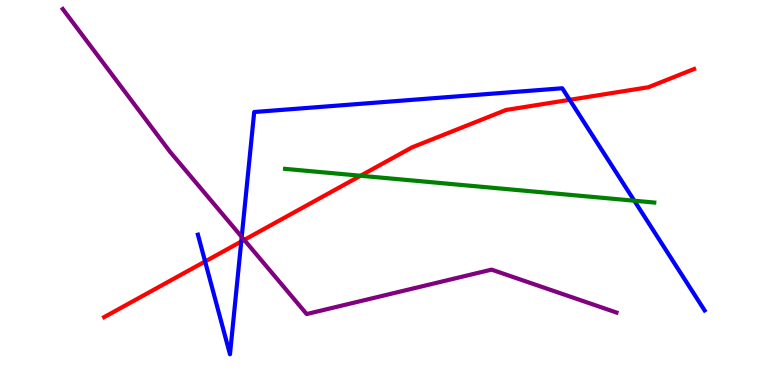[{'lines': ['blue', 'red'], 'intersections': [{'x': 2.65, 'y': 3.21}, {'x': 3.11, 'y': 3.73}, {'x': 7.35, 'y': 7.41}]}, {'lines': ['green', 'red'], 'intersections': [{'x': 4.65, 'y': 5.44}]}, {'lines': ['purple', 'red'], 'intersections': [{'x': 3.15, 'y': 3.77}]}, {'lines': ['blue', 'green'], 'intersections': [{'x': 8.18, 'y': 4.79}]}, {'lines': ['blue', 'purple'], 'intersections': [{'x': 3.12, 'y': 3.85}]}, {'lines': ['green', 'purple'], 'intersections': []}]